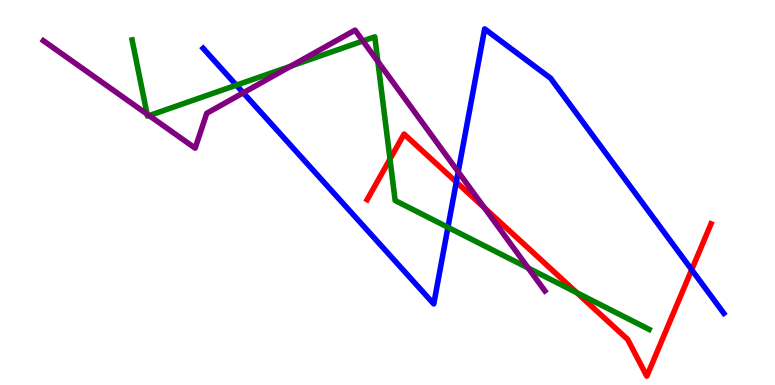[{'lines': ['blue', 'red'], 'intersections': [{'x': 5.89, 'y': 5.27}, {'x': 8.93, 'y': 2.99}]}, {'lines': ['green', 'red'], 'intersections': [{'x': 5.03, 'y': 5.87}, {'x': 7.44, 'y': 2.4}]}, {'lines': ['purple', 'red'], 'intersections': [{'x': 6.25, 'y': 4.6}]}, {'lines': ['blue', 'green'], 'intersections': [{'x': 3.05, 'y': 7.79}, {'x': 5.78, 'y': 4.1}]}, {'lines': ['blue', 'purple'], 'intersections': [{'x': 3.14, 'y': 7.59}, {'x': 5.91, 'y': 5.54}]}, {'lines': ['green', 'purple'], 'intersections': [{'x': 1.9, 'y': 7.04}, {'x': 1.92, 'y': 7.0}, {'x': 3.75, 'y': 8.28}, {'x': 4.68, 'y': 8.94}, {'x': 4.88, 'y': 8.4}, {'x': 6.82, 'y': 3.04}]}]